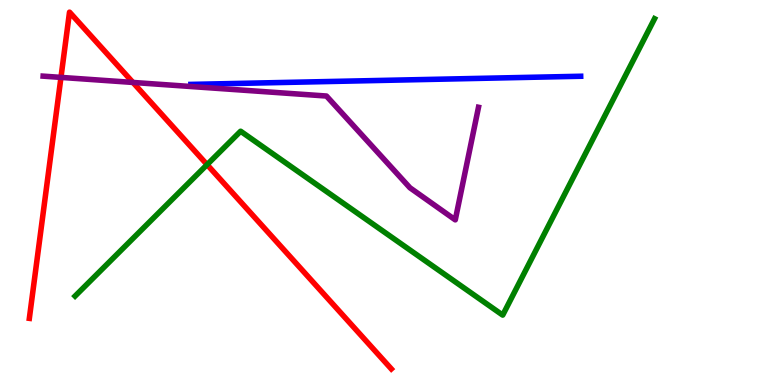[{'lines': ['blue', 'red'], 'intersections': []}, {'lines': ['green', 'red'], 'intersections': [{'x': 2.67, 'y': 5.72}]}, {'lines': ['purple', 'red'], 'intersections': [{'x': 0.787, 'y': 7.99}, {'x': 1.72, 'y': 7.86}]}, {'lines': ['blue', 'green'], 'intersections': []}, {'lines': ['blue', 'purple'], 'intersections': []}, {'lines': ['green', 'purple'], 'intersections': []}]